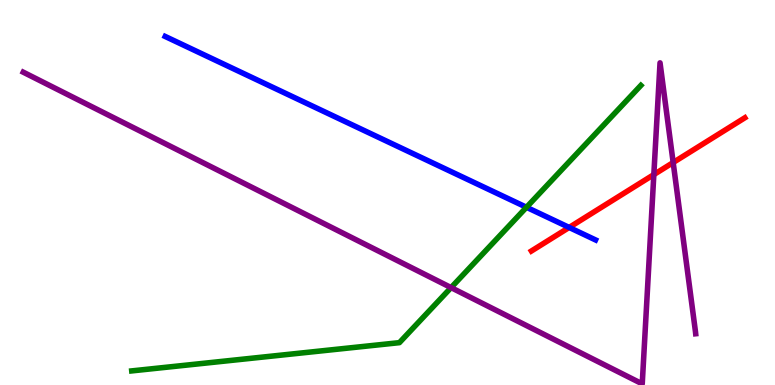[{'lines': ['blue', 'red'], 'intersections': [{'x': 7.34, 'y': 4.09}]}, {'lines': ['green', 'red'], 'intersections': []}, {'lines': ['purple', 'red'], 'intersections': [{'x': 8.44, 'y': 5.47}, {'x': 8.69, 'y': 5.78}]}, {'lines': ['blue', 'green'], 'intersections': [{'x': 6.79, 'y': 4.62}]}, {'lines': ['blue', 'purple'], 'intersections': []}, {'lines': ['green', 'purple'], 'intersections': [{'x': 5.82, 'y': 2.53}]}]